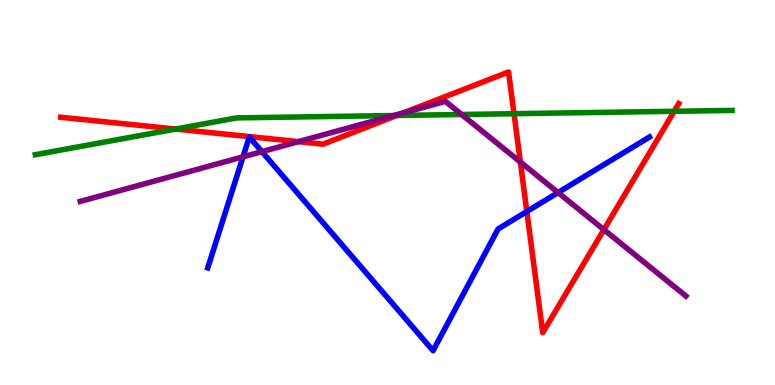[{'lines': ['blue', 'red'], 'intersections': [{'x': 6.8, 'y': 4.51}]}, {'lines': ['green', 'red'], 'intersections': [{'x': 2.27, 'y': 6.65}, {'x': 5.12, 'y': 7.0}, {'x': 6.63, 'y': 7.05}, {'x': 8.7, 'y': 7.11}]}, {'lines': ['purple', 'red'], 'intersections': [{'x': 3.85, 'y': 6.32}, {'x': 5.21, 'y': 7.07}, {'x': 6.71, 'y': 5.79}, {'x': 7.79, 'y': 4.03}]}, {'lines': ['blue', 'green'], 'intersections': []}, {'lines': ['blue', 'purple'], 'intersections': [{'x': 3.14, 'y': 5.93}, {'x': 3.38, 'y': 6.06}, {'x': 7.2, 'y': 5.0}]}, {'lines': ['green', 'purple'], 'intersections': [{'x': 5.08, 'y': 7.0}, {'x': 5.96, 'y': 7.03}]}]